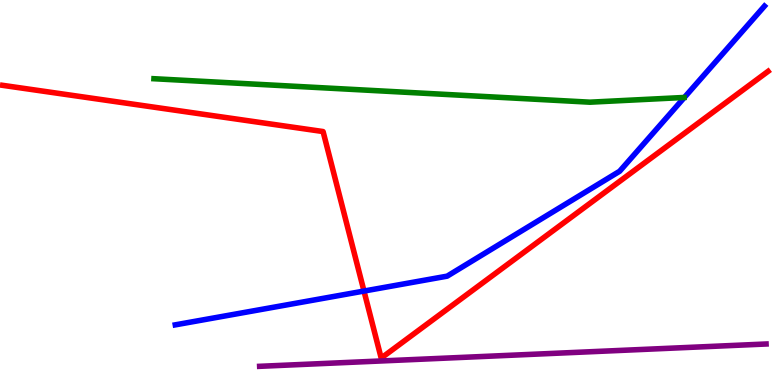[{'lines': ['blue', 'red'], 'intersections': [{'x': 4.7, 'y': 2.44}]}, {'lines': ['green', 'red'], 'intersections': []}, {'lines': ['purple', 'red'], 'intersections': []}, {'lines': ['blue', 'green'], 'intersections': []}, {'lines': ['blue', 'purple'], 'intersections': []}, {'lines': ['green', 'purple'], 'intersections': []}]